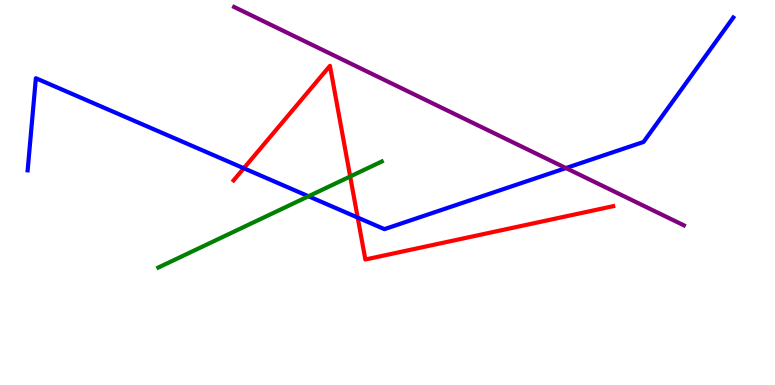[{'lines': ['blue', 'red'], 'intersections': [{'x': 3.15, 'y': 5.63}, {'x': 4.62, 'y': 4.35}]}, {'lines': ['green', 'red'], 'intersections': [{'x': 4.52, 'y': 5.42}]}, {'lines': ['purple', 'red'], 'intersections': []}, {'lines': ['blue', 'green'], 'intersections': [{'x': 3.98, 'y': 4.9}]}, {'lines': ['blue', 'purple'], 'intersections': [{'x': 7.3, 'y': 5.63}]}, {'lines': ['green', 'purple'], 'intersections': []}]